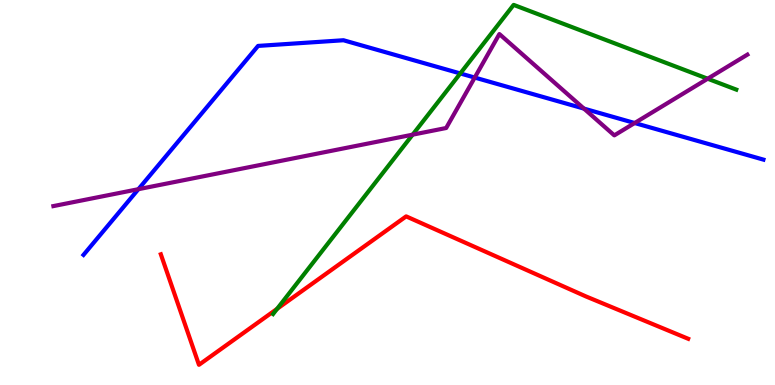[{'lines': ['blue', 'red'], 'intersections': []}, {'lines': ['green', 'red'], 'intersections': [{'x': 3.58, 'y': 1.98}]}, {'lines': ['purple', 'red'], 'intersections': []}, {'lines': ['blue', 'green'], 'intersections': [{'x': 5.94, 'y': 8.09}]}, {'lines': ['blue', 'purple'], 'intersections': [{'x': 1.79, 'y': 5.09}, {'x': 6.13, 'y': 7.99}, {'x': 7.53, 'y': 7.18}, {'x': 8.19, 'y': 6.8}]}, {'lines': ['green', 'purple'], 'intersections': [{'x': 5.32, 'y': 6.5}, {'x': 9.13, 'y': 7.96}]}]